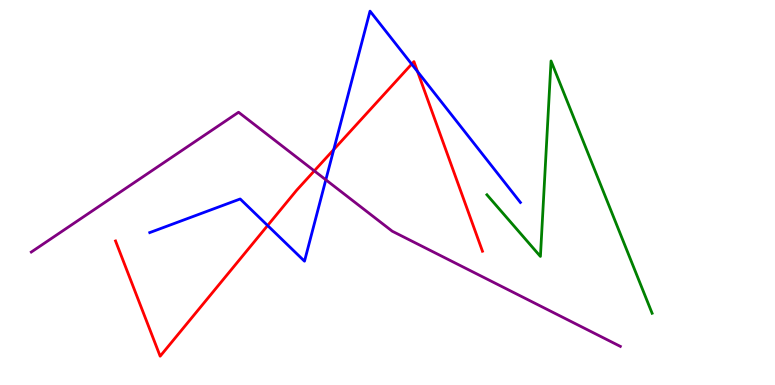[{'lines': ['blue', 'red'], 'intersections': [{'x': 3.45, 'y': 4.14}, {'x': 4.31, 'y': 6.12}, {'x': 5.31, 'y': 8.34}, {'x': 5.39, 'y': 8.14}]}, {'lines': ['green', 'red'], 'intersections': []}, {'lines': ['purple', 'red'], 'intersections': [{'x': 4.06, 'y': 5.56}]}, {'lines': ['blue', 'green'], 'intersections': []}, {'lines': ['blue', 'purple'], 'intersections': [{'x': 4.2, 'y': 5.33}]}, {'lines': ['green', 'purple'], 'intersections': []}]